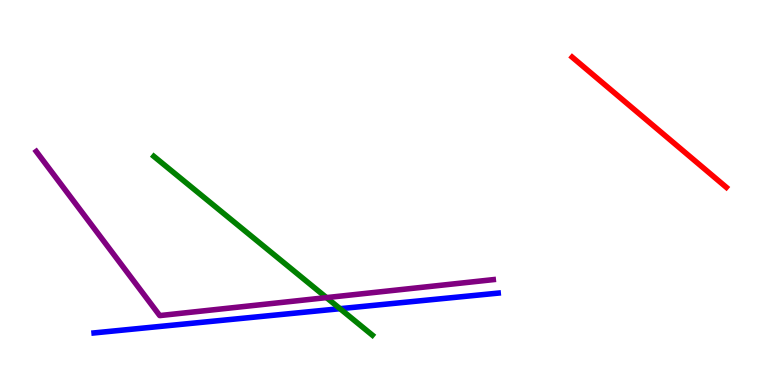[{'lines': ['blue', 'red'], 'intersections': []}, {'lines': ['green', 'red'], 'intersections': []}, {'lines': ['purple', 'red'], 'intersections': []}, {'lines': ['blue', 'green'], 'intersections': [{'x': 4.39, 'y': 1.98}]}, {'lines': ['blue', 'purple'], 'intersections': []}, {'lines': ['green', 'purple'], 'intersections': [{'x': 4.21, 'y': 2.27}]}]